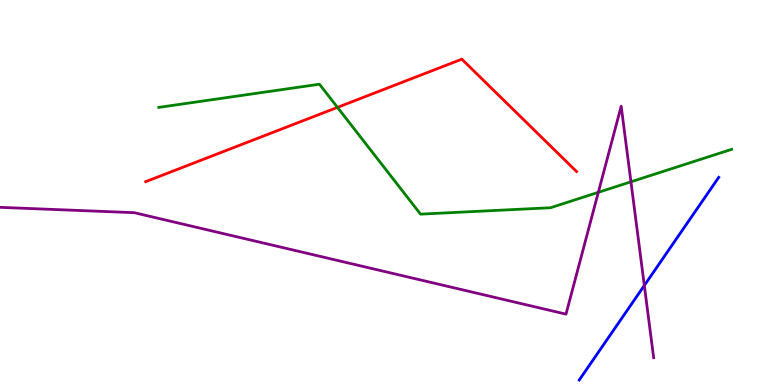[{'lines': ['blue', 'red'], 'intersections': []}, {'lines': ['green', 'red'], 'intersections': [{'x': 4.35, 'y': 7.21}]}, {'lines': ['purple', 'red'], 'intersections': []}, {'lines': ['blue', 'green'], 'intersections': []}, {'lines': ['blue', 'purple'], 'intersections': [{'x': 8.31, 'y': 2.59}]}, {'lines': ['green', 'purple'], 'intersections': [{'x': 7.72, 'y': 5.0}, {'x': 8.14, 'y': 5.28}]}]